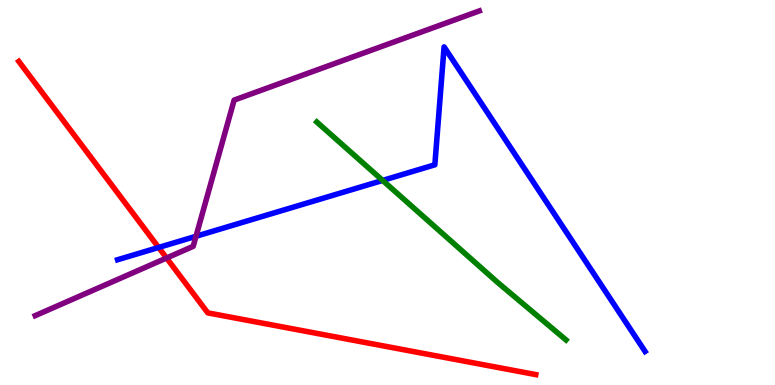[{'lines': ['blue', 'red'], 'intersections': [{'x': 2.05, 'y': 3.57}]}, {'lines': ['green', 'red'], 'intersections': []}, {'lines': ['purple', 'red'], 'intersections': [{'x': 2.15, 'y': 3.3}]}, {'lines': ['blue', 'green'], 'intersections': [{'x': 4.94, 'y': 5.31}]}, {'lines': ['blue', 'purple'], 'intersections': [{'x': 2.53, 'y': 3.86}]}, {'lines': ['green', 'purple'], 'intersections': []}]